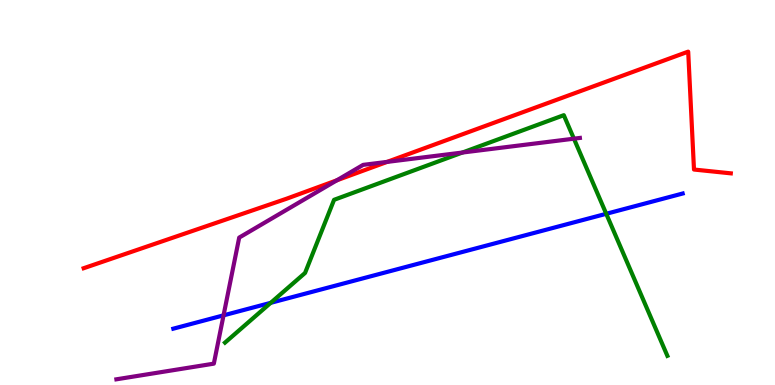[{'lines': ['blue', 'red'], 'intersections': []}, {'lines': ['green', 'red'], 'intersections': []}, {'lines': ['purple', 'red'], 'intersections': [{'x': 4.35, 'y': 5.32}, {'x': 5.0, 'y': 5.79}]}, {'lines': ['blue', 'green'], 'intersections': [{'x': 3.49, 'y': 2.13}, {'x': 7.82, 'y': 4.45}]}, {'lines': ['blue', 'purple'], 'intersections': [{'x': 2.88, 'y': 1.81}]}, {'lines': ['green', 'purple'], 'intersections': [{'x': 5.97, 'y': 6.04}, {'x': 7.41, 'y': 6.4}]}]